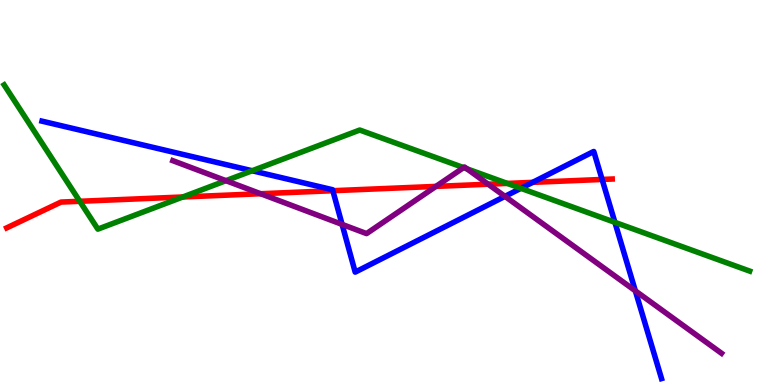[{'lines': ['blue', 'red'], 'intersections': [{'x': 4.29, 'y': 5.05}, {'x': 6.87, 'y': 5.26}, {'x': 7.77, 'y': 5.34}]}, {'lines': ['green', 'red'], 'intersections': [{'x': 1.03, 'y': 4.77}, {'x': 2.36, 'y': 4.88}, {'x': 6.55, 'y': 5.24}]}, {'lines': ['purple', 'red'], 'intersections': [{'x': 3.36, 'y': 4.97}, {'x': 5.63, 'y': 5.16}, {'x': 6.3, 'y': 5.22}]}, {'lines': ['blue', 'green'], 'intersections': [{'x': 3.25, 'y': 5.56}, {'x': 6.72, 'y': 5.11}, {'x': 7.93, 'y': 4.23}]}, {'lines': ['blue', 'purple'], 'intersections': [{'x': 4.41, 'y': 4.17}, {'x': 6.52, 'y': 4.9}, {'x': 8.2, 'y': 2.45}]}, {'lines': ['green', 'purple'], 'intersections': [{'x': 2.92, 'y': 5.31}, {'x': 5.98, 'y': 5.65}, {'x': 6.02, 'y': 5.62}]}]